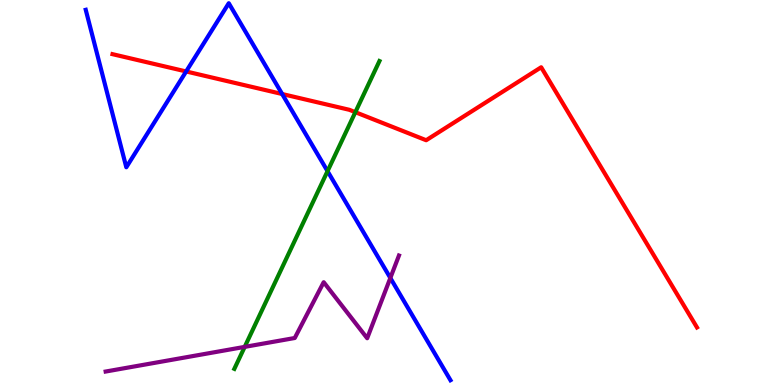[{'lines': ['blue', 'red'], 'intersections': [{'x': 2.4, 'y': 8.14}, {'x': 3.64, 'y': 7.56}]}, {'lines': ['green', 'red'], 'intersections': [{'x': 4.59, 'y': 7.09}]}, {'lines': ['purple', 'red'], 'intersections': []}, {'lines': ['blue', 'green'], 'intersections': [{'x': 4.23, 'y': 5.55}]}, {'lines': ['blue', 'purple'], 'intersections': [{'x': 5.04, 'y': 2.78}]}, {'lines': ['green', 'purple'], 'intersections': [{'x': 3.16, 'y': 0.99}]}]